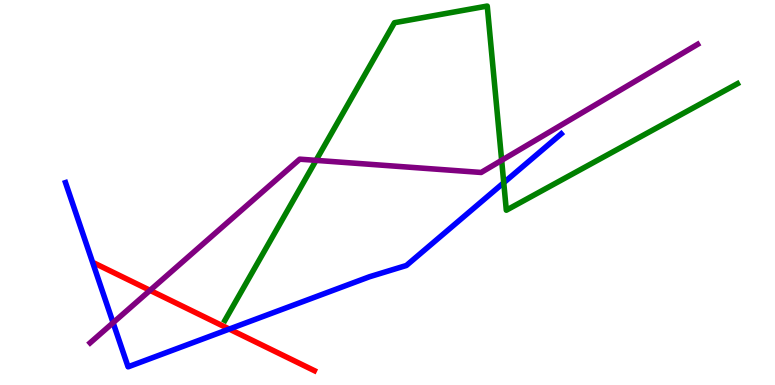[{'lines': ['blue', 'red'], 'intersections': [{'x': 2.96, 'y': 1.45}]}, {'lines': ['green', 'red'], 'intersections': []}, {'lines': ['purple', 'red'], 'intersections': [{'x': 1.94, 'y': 2.46}]}, {'lines': ['blue', 'green'], 'intersections': [{'x': 6.5, 'y': 5.25}]}, {'lines': ['blue', 'purple'], 'intersections': [{'x': 1.46, 'y': 1.62}]}, {'lines': ['green', 'purple'], 'intersections': [{'x': 4.08, 'y': 5.83}, {'x': 6.47, 'y': 5.84}]}]